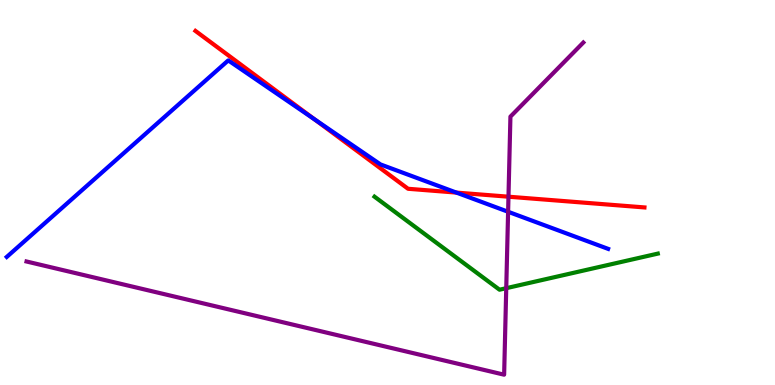[{'lines': ['blue', 'red'], 'intersections': [{'x': 4.06, 'y': 6.9}, {'x': 5.89, 'y': 5.0}]}, {'lines': ['green', 'red'], 'intersections': []}, {'lines': ['purple', 'red'], 'intersections': [{'x': 6.56, 'y': 4.89}]}, {'lines': ['blue', 'green'], 'intersections': []}, {'lines': ['blue', 'purple'], 'intersections': [{'x': 6.56, 'y': 4.5}]}, {'lines': ['green', 'purple'], 'intersections': [{'x': 6.53, 'y': 2.51}]}]